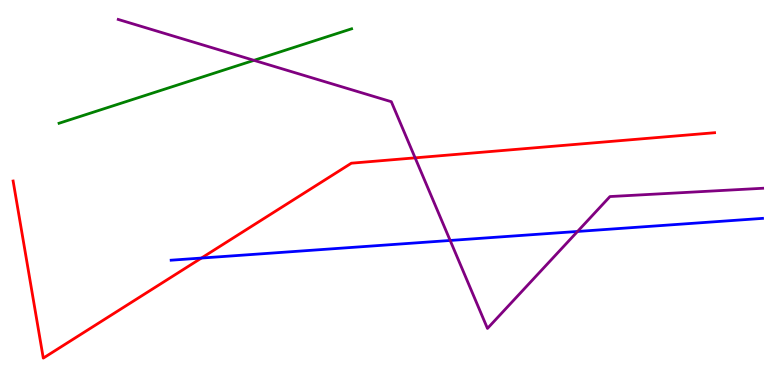[{'lines': ['blue', 'red'], 'intersections': [{'x': 2.6, 'y': 3.3}]}, {'lines': ['green', 'red'], 'intersections': []}, {'lines': ['purple', 'red'], 'intersections': [{'x': 5.36, 'y': 5.9}]}, {'lines': ['blue', 'green'], 'intersections': []}, {'lines': ['blue', 'purple'], 'intersections': [{'x': 5.81, 'y': 3.75}, {'x': 7.45, 'y': 3.99}]}, {'lines': ['green', 'purple'], 'intersections': [{'x': 3.28, 'y': 8.43}]}]